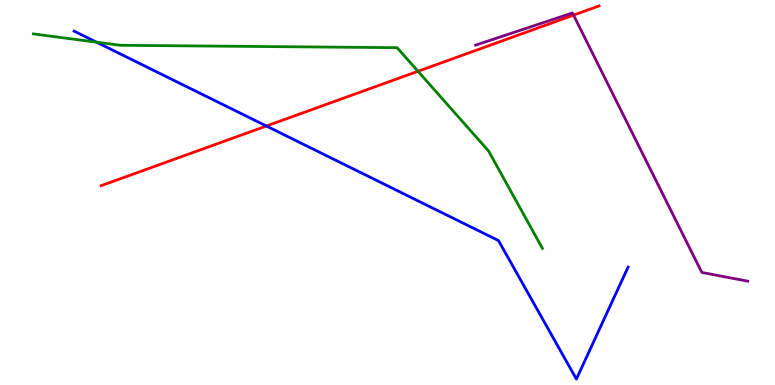[{'lines': ['blue', 'red'], 'intersections': [{'x': 3.44, 'y': 6.73}]}, {'lines': ['green', 'red'], 'intersections': [{'x': 5.39, 'y': 8.15}]}, {'lines': ['purple', 'red'], 'intersections': [{'x': 7.4, 'y': 9.61}]}, {'lines': ['blue', 'green'], 'intersections': [{'x': 1.25, 'y': 8.9}]}, {'lines': ['blue', 'purple'], 'intersections': []}, {'lines': ['green', 'purple'], 'intersections': []}]